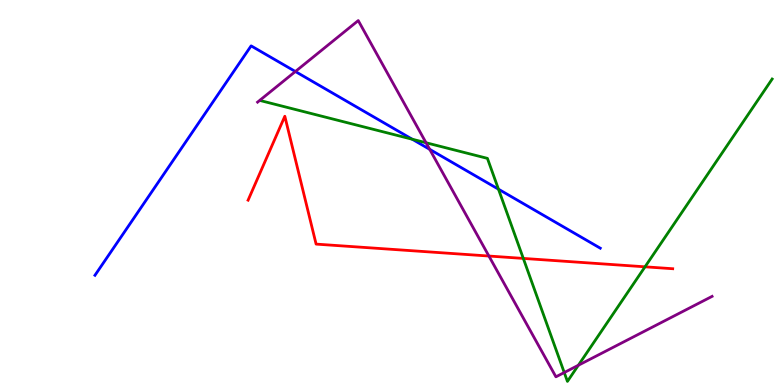[{'lines': ['blue', 'red'], 'intersections': []}, {'lines': ['green', 'red'], 'intersections': [{'x': 6.75, 'y': 3.29}, {'x': 8.32, 'y': 3.07}]}, {'lines': ['purple', 'red'], 'intersections': [{'x': 6.31, 'y': 3.35}]}, {'lines': ['blue', 'green'], 'intersections': [{'x': 5.32, 'y': 6.38}, {'x': 6.43, 'y': 5.09}]}, {'lines': ['blue', 'purple'], 'intersections': [{'x': 3.81, 'y': 8.14}, {'x': 5.54, 'y': 6.12}]}, {'lines': ['green', 'purple'], 'intersections': [{'x': 5.5, 'y': 6.29}, {'x': 7.28, 'y': 0.324}, {'x': 7.46, 'y': 0.513}]}]